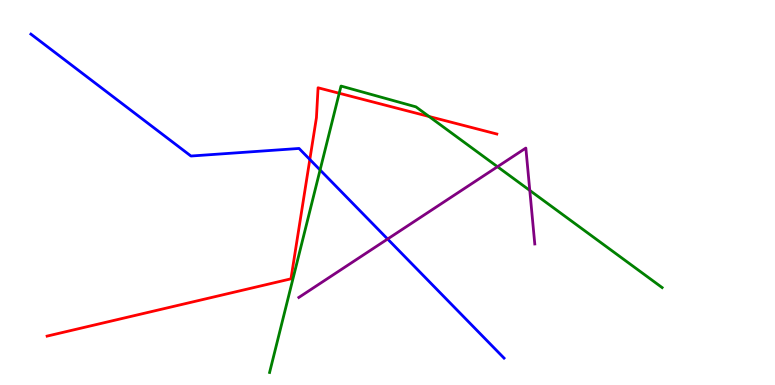[{'lines': ['blue', 'red'], 'intersections': [{'x': 4.0, 'y': 5.86}]}, {'lines': ['green', 'red'], 'intersections': [{'x': 4.38, 'y': 7.58}, {'x': 5.54, 'y': 6.97}]}, {'lines': ['purple', 'red'], 'intersections': []}, {'lines': ['blue', 'green'], 'intersections': [{'x': 4.13, 'y': 5.59}]}, {'lines': ['blue', 'purple'], 'intersections': [{'x': 5.0, 'y': 3.79}]}, {'lines': ['green', 'purple'], 'intersections': [{'x': 6.42, 'y': 5.67}, {'x': 6.84, 'y': 5.05}]}]